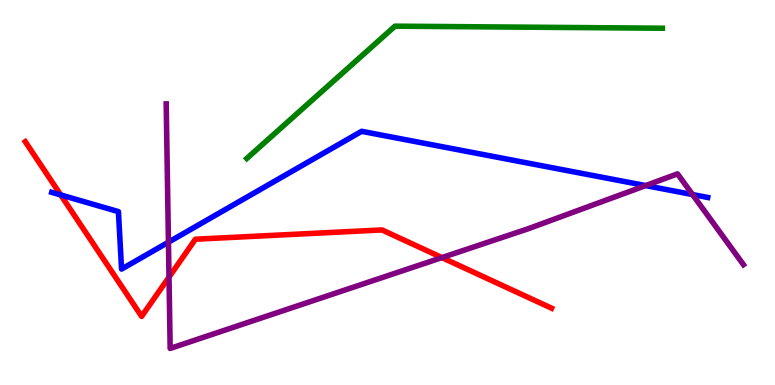[{'lines': ['blue', 'red'], 'intersections': [{'x': 0.784, 'y': 4.94}]}, {'lines': ['green', 'red'], 'intersections': []}, {'lines': ['purple', 'red'], 'intersections': [{'x': 2.18, 'y': 2.8}, {'x': 5.7, 'y': 3.31}]}, {'lines': ['blue', 'green'], 'intersections': []}, {'lines': ['blue', 'purple'], 'intersections': [{'x': 2.17, 'y': 3.71}, {'x': 8.33, 'y': 5.18}, {'x': 8.94, 'y': 4.95}]}, {'lines': ['green', 'purple'], 'intersections': []}]